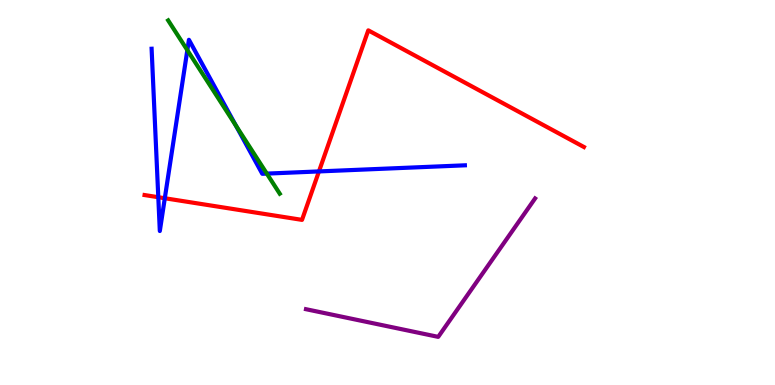[{'lines': ['blue', 'red'], 'intersections': [{'x': 2.04, 'y': 4.88}, {'x': 2.13, 'y': 4.85}, {'x': 4.12, 'y': 5.55}]}, {'lines': ['green', 'red'], 'intersections': []}, {'lines': ['purple', 'red'], 'intersections': []}, {'lines': ['blue', 'green'], 'intersections': [{'x': 2.42, 'y': 8.7}, {'x': 3.04, 'y': 6.74}, {'x': 3.44, 'y': 5.49}]}, {'lines': ['blue', 'purple'], 'intersections': []}, {'lines': ['green', 'purple'], 'intersections': []}]